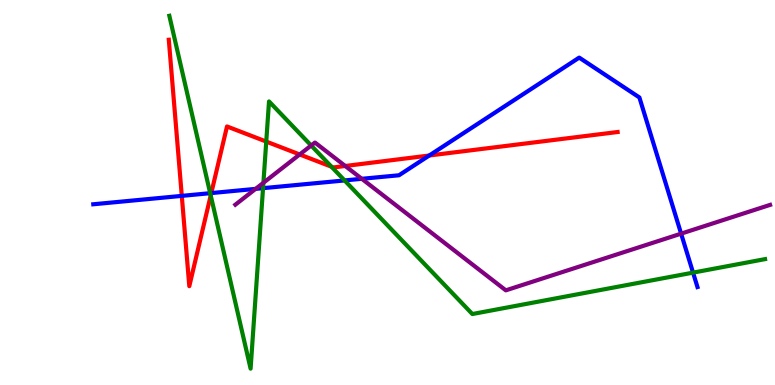[{'lines': ['blue', 'red'], 'intersections': [{'x': 2.35, 'y': 4.91}, {'x': 2.73, 'y': 4.98}, {'x': 5.54, 'y': 5.96}]}, {'lines': ['green', 'red'], 'intersections': [{'x': 2.72, 'y': 4.92}, {'x': 3.44, 'y': 6.32}, {'x': 4.28, 'y': 5.67}]}, {'lines': ['purple', 'red'], 'intersections': [{'x': 3.87, 'y': 5.99}, {'x': 4.45, 'y': 5.69}]}, {'lines': ['blue', 'green'], 'intersections': [{'x': 2.71, 'y': 4.98}, {'x': 3.39, 'y': 5.11}, {'x': 4.45, 'y': 5.31}, {'x': 8.94, 'y': 2.92}]}, {'lines': ['blue', 'purple'], 'intersections': [{'x': 3.3, 'y': 5.09}, {'x': 4.67, 'y': 5.36}, {'x': 8.79, 'y': 3.93}]}, {'lines': ['green', 'purple'], 'intersections': [{'x': 3.4, 'y': 5.25}, {'x': 4.02, 'y': 6.22}]}]